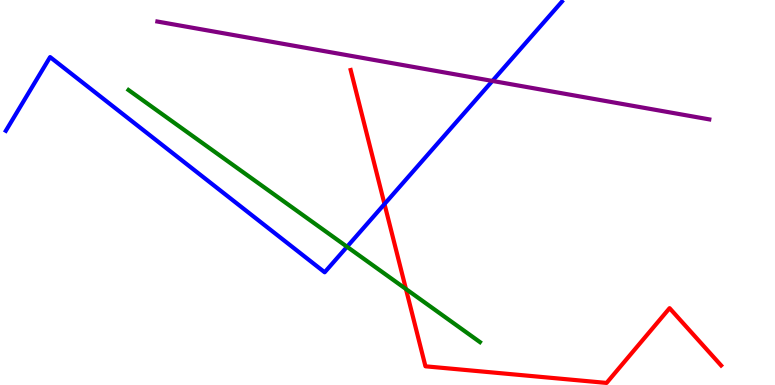[{'lines': ['blue', 'red'], 'intersections': [{'x': 4.96, 'y': 4.7}]}, {'lines': ['green', 'red'], 'intersections': [{'x': 5.24, 'y': 2.49}]}, {'lines': ['purple', 'red'], 'intersections': []}, {'lines': ['blue', 'green'], 'intersections': [{'x': 4.48, 'y': 3.59}]}, {'lines': ['blue', 'purple'], 'intersections': [{'x': 6.35, 'y': 7.9}]}, {'lines': ['green', 'purple'], 'intersections': []}]